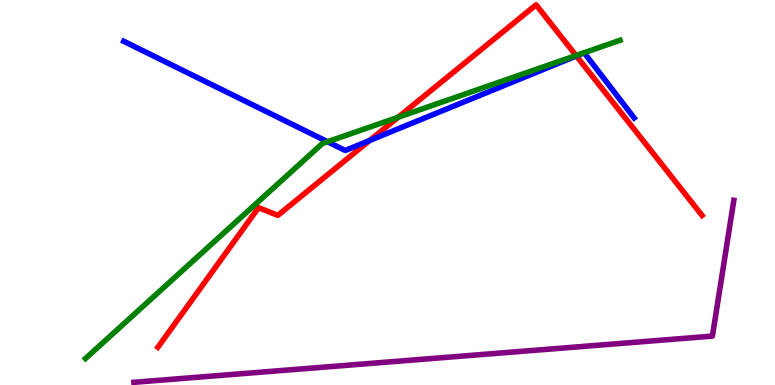[{'lines': ['blue', 'red'], 'intersections': [{'x': 4.77, 'y': 6.35}, {'x': 7.44, 'y': 8.55}]}, {'lines': ['green', 'red'], 'intersections': [{'x': 5.14, 'y': 6.95}, {'x': 7.43, 'y': 8.56}]}, {'lines': ['purple', 'red'], 'intersections': []}, {'lines': ['blue', 'green'], 'intersections': [{'x': 4.23, 'y': 6.32}]}, {'lines': ['blue', 'purple'], 'intersections': []}, {'lines': ['green', 'purple'], 'intersections': []}]